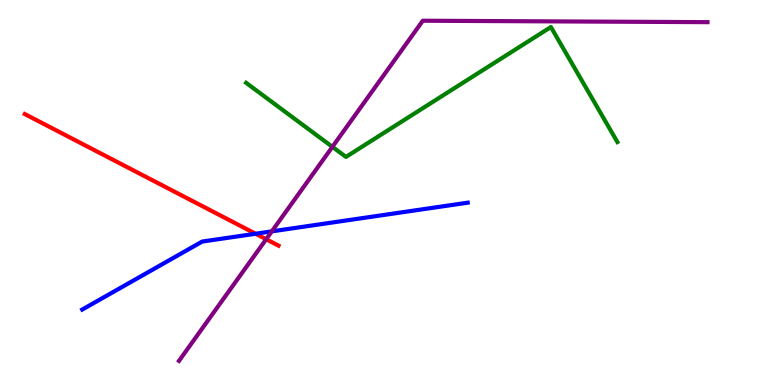[{'lines': ['blue', 'red'], 'intersections': [{'x': 3.3, 'y': 3.93}]}, {'lines': ['green', 'red'], 'intersections': []}, {'lines': ['purple', 'red'], 'intersections': [{'x': 3.43, 'y': 3.79}]}, {'lines': ['blue', 'green'], 'intersections': []}, {'lines': ['blue', 'purple'], 'intersections': [{'x': 3.51, 'y': 3.99}]}, {'lines': ['green', 'purple'], 'intersections': [{'x': 4.29, 'y': 6.19}]}]